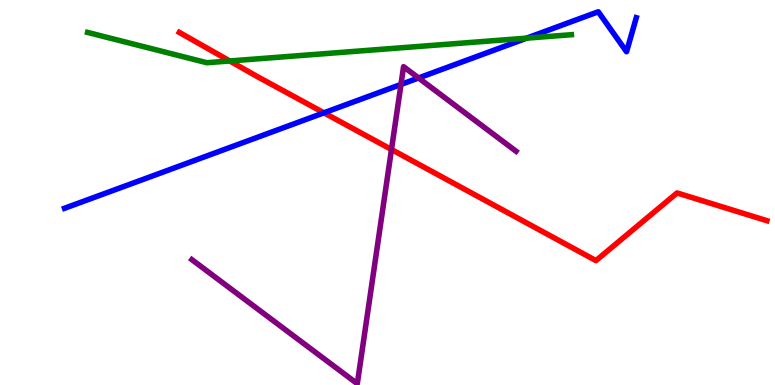[{'lines': ['blue', 'red'], 'intersections': [{'x': 4.18, 'y': 7.07}]}, {'lines': ['green', 'red'], 'intersections': [{'x': 2.96, 'y': 8.42}]}, {'lines': ['purple', 'red'], 'intersections': [{'x': 5.05, 'y': 6.12}]}, {'lines': ['blue', 'green'], 'intersections': [{'x': 6.8, 'y': 9.01}]}, {'lines': ['blue', 'purple'], 'intersections': [{'x': 5.17, 'y': 7.81}, {'x': 5.4, 'y': 7.97}]}, {'lines': ['green', 'purple'], 'intersections': []}]